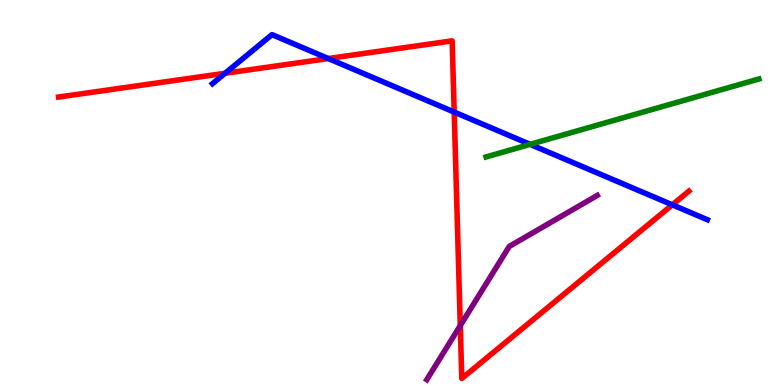[{'lines': ['blue', 'red'], 'intersections': [{'x': 2.9, 'y': 8.1}, {'x': 4.24, 'y': 8.48}, {'x': 5.86, 'y': 7.09}, {'x': 8.67, 'y': 4.68}]}, {'lines': ['green', 'red'], 'intersections': []}, {'lines': ['purple', 'red'], 'intersections': [{'x': 5.94, 'y': 1.54}]}, {'lines': ['blue', 'green'], 'intersections': [{'x': 6.84, 'y': 6.25}]}, {'lines': ['blue', 'purple'], 'intersections': []}, {'lines': ['green', 'purple'], 'intersections': []}]